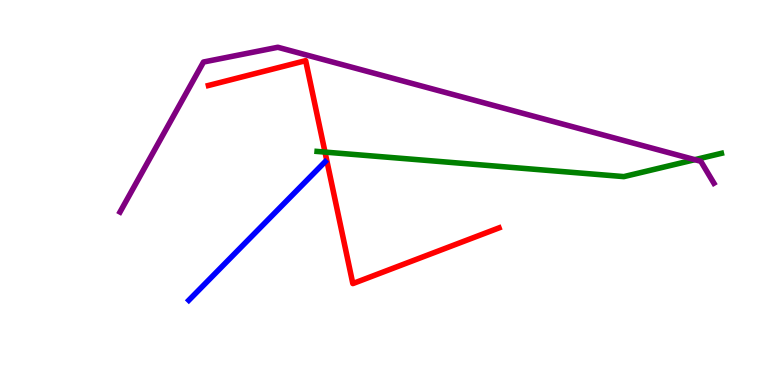[{'lines': ['blue', 'red'], 'intersections': []}, {'lines': ['green', 'red'], 'intersections': [{'x': 4.19, 'y': 6.05}]}, {'lines': ['purple', 'red'], 'intersections': []}, {'lines': ['blue', 'green'], 'intersections': []}, {'lines': ['blue', 'purple'], 'intersections': []}, {'lines': ['green', 'purple'], 'intersections': [{'x': 8.97, 'y': 5.85}]}]